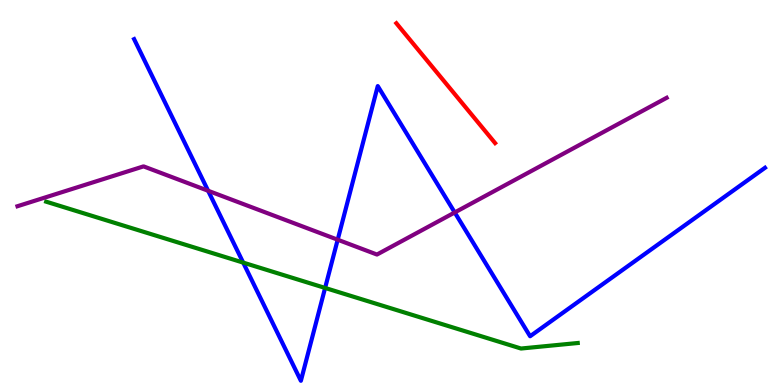[{'lines': ['blue', 'red'], 'intersections': []}, {'lines': ['green', 'red'], 'intersections': []}, {'lines': ['purple', 'red'], 'intersections': []}, {'lines': ['blue', 'green'], 'intersections': [{'x': 3.14, 'y': 3.18}, {'x': 4.19, 'y': 2.52}]}, {'lines': ['blue', 'purple'], 'intersections': [{'x': 2.69, 'y': 5.05}, {'x': 4.36, 'y': 3.77}, {'x': 5.87, 'y': 4.48}]}, {'lines': ['green', 'purple'], 'intersections': []}]